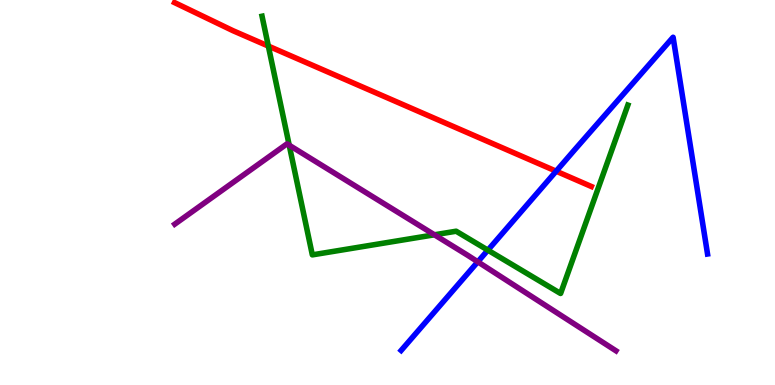[{'lines': ['blue', 'red'], 'intersections': [{'x': 7.18, 'y': 5.55}]}, {'lines': ['green', 'red'], 'intersections': [{'x': 3.46, 'y': 8.8}]}, {'lines': ['purple', 'red'], 'intersections': []}, {'lines': ['blue', 'green'], 'intersections': [{'x': 6.3, 'y': 3.5}]}, {'lines': ['blue', 'purple'], 'intersections': [{'x': 6.17, 'y': 3.2}]}, {'lines': ['green', 'purple'], 'intersections': [{'x': 3.73, 'y': 6.23}, {'x': 5.61, 'y': 3.9}]}]